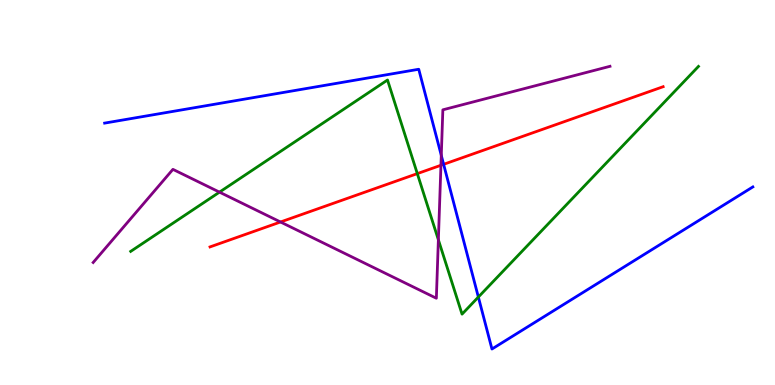[{'lines': ['blue', 'red'], 'intersections': [{'x': 5.72, 'y': 5.73}]}, {'lines': ['green', 'red'], 'intersections': [{'x': 5.38, 'y': 5.49}]}, {'lines': ['purple', 'red'], 'intersections': [{'x': 3.62, 'y': 4.23}, {'x': 5.69, 'y': 5.71}]}, {'lines': ['blue', 'green'], 'intersections': [{'x': 6.17, 'y': 2.28}]}, {'lines': ['blue', 'purple'], 'intersections': [{'x': 5.69, 'y': 5.96}]}, {'lines': ['green', 'purple'], 'intersections': [{'x': 2.83, 'y': 5.01}, {'x': 5.66, 'y': 3.77}]}]